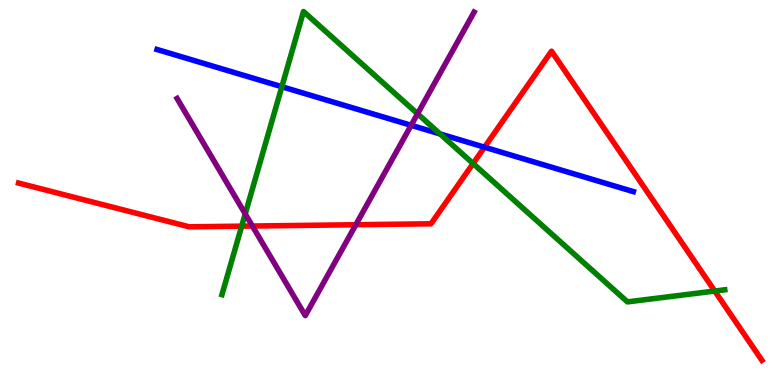[{'lines': ['blue', 'red'], 'intersections': [{'x': 6.25, 'y': 6.18}]}, {'lines': ['green', 'red'], 'intersections': [{'x': 3.12, 'y': 4.13}, {'x': 6.1, 'y': 5.75}, {'x': 9.22, 'y': 2.44}]}, {'lines': ['purple', 'red'], 'intersections': [{'x': 3.26, 'y': 4.13}, {'x': 4.59, 'y': 4.16}]}, {'lines': ['blue', 'green'], 'intersections': [{'x': 3.64, 'y': 7.75}, {'x': 5.68, 'y': 6.52}]}, {'lines': ['blue', 'purple'], 'intersections': [{'x': 5.31, 'y': 6.75}]}, {'lines': ['green', 'purple'], 'intersections': [{'x': 3.16, 'y': 4.44}, {'x': 5.39, 'y': 7.05}]}]